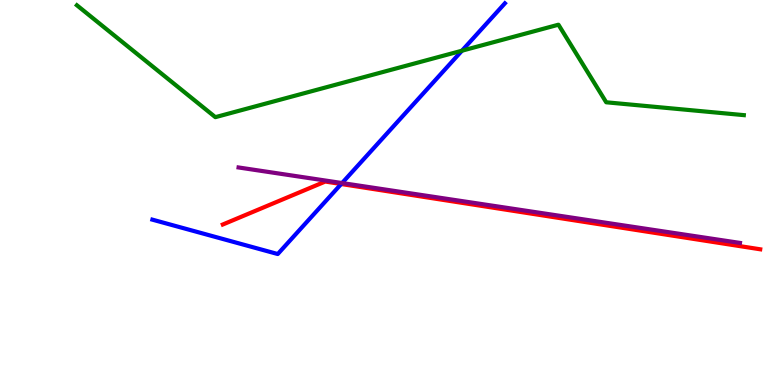[{'lines': ['blue', 'red'], 'intersections': [{'x': 4.4, 'y': 5.22}]}, {'lines': ['green', 'red'], 'intersections': []}, {'lines': ['purple', 'red'], 'intersections': []}, {'lines': ['blue', 'green'], 'intersections': [{'x': 5.96, 'y': 8.68}]}, {'lines': ['blue', 'purple'], 'intersections': [{'x': 4.41, 'y': 5.25}]}, {'lines': ['green', 'purple'], 'intersections': []}]